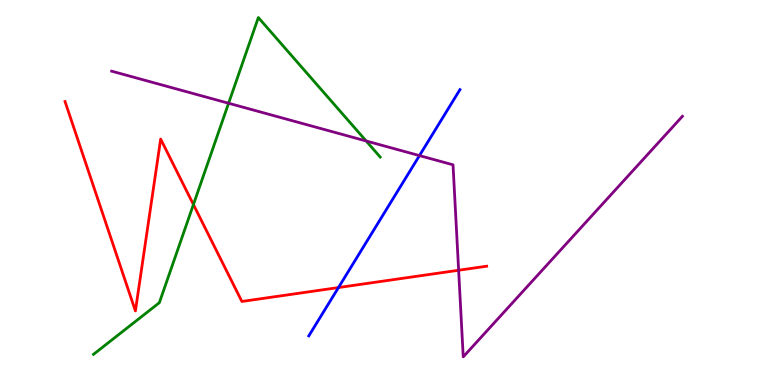[{'lines': ['blue', 'red'], 'intersections': [{'x': 4.37, 'y': 2.53}]}, {'lines': ['green', 'red'], 'intersections': [{'x': 2.5, 'y': 4.69}]}, {'lines': ['purple', 'red'], 'intersections': [{'x': 5.92, 'y': 2.98}]}, {'lines': ['blue', 'green'], 'intersections': []}, {'lines': ['blue', 'purple'], 'intersections': [{'x': 5.41, 'y': 5.96}]}, {'lines': ['green', 'purple'], 'intersections': [{'x': 2.95, 'y': 7.32}, {'x': 4.72, 'y': 6.34}]}]